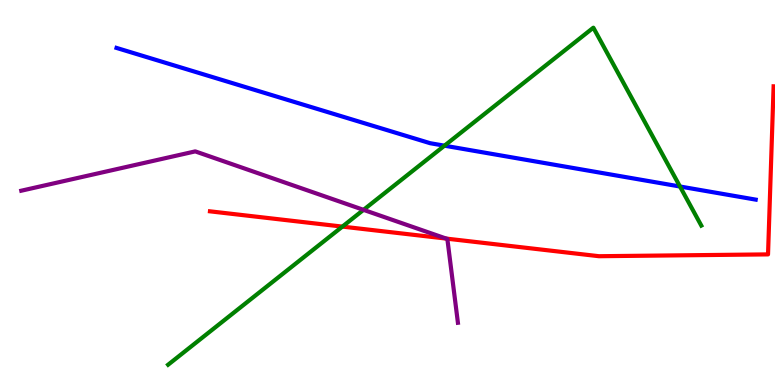[{'lines': ['blue', 'red'], 'intersections': []}, {'lines': ['green', 'red'], 'intersections': [{'x': 4.42, 'y': 4.11}]}, {'lines': ['purple', 'red'], 'intersections': [{'x': 5.76, 'y': 3.8}]}, {'lines': ['blue', 'green'], 'intersections': [{'x': 5.74, 'y': 6.22}, {'x': 8.77, 'y': 5.16}]}, {'lines': ['blue', 'purple'], 'intersections': []}, {'lines': ['green', 'purple'], 'intersections': [{'x': 4.69, 'y': 4.55}]}]